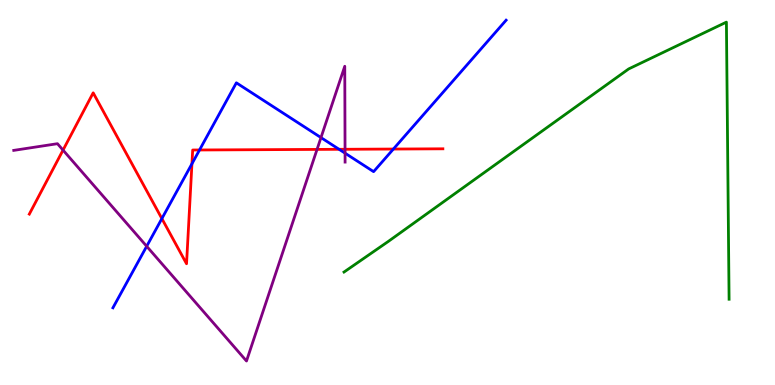[{'lines': ['blue', 'red'], 'intersections': [{'x': 2.09, 'y': 4.32}, {'x': 2.48, 'y': 5.75}, {'x': 2.57, 'y': 6.1}, {'x': 4.38, 'y': 6.12}, {'x': 5.08, 'y': 6.13}]}, {'lines': ['green', 'red'], 'intersections': []}, {'lines': ['purple', 'red'], 'intersections': [{'x': 0.813, 'y': 6.1}, {'x': 4.09, 'y': 6.12}, {'x': 4.45, 'y': 6.12}]}, {'lines': ['blue', 'green'], 'intersections': []}, {'lines': ['blue', 'purple'], 'intersections': [{'x': 1.89, 'y': 3.6}, {'x': 4.14, 'y': 6.43}, {'x': 4.45, 'y': 6.02}]}, {'lines': ['green', 'purple'], 'intersections': []}]